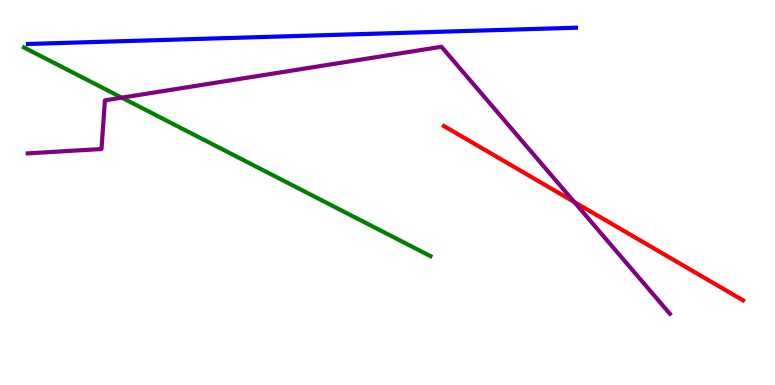[{'lines': ['blue', 'red'], 'intersections': []}, {'lines': ['green', 'red'], 'intersections': []}, {'lines': ['purple', 'red'], 'intersections': [{'x': 7.41, 'y': 4.75}]}, {'lines': ['blue', 'green'], 'intersections': []}, {'lines': ['blue', 'purple'], 'intersections': []}, {'lines': ['green', 'purple'], 'intersections': [{'x': 1.57, 'y': 7.46}]}]